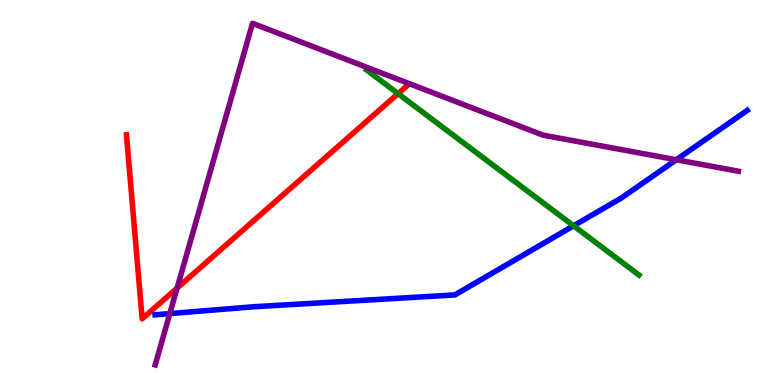[{'lines': ['blue', 'red'], 'intersections': []}, {'lines': ['green', 'red'], 'intersections': [{'x': 5.14, 'y': 7.57}]}, {'lines': ['purple', 'red'], 'intersections': [{'x': 2.28, 'y': 2.52}]}, {'lines': ['blue', 'green'], 'intersections': [{'x': 7.4, 'y': 4.13}]}, {'lines': ['blue', 'purple'], 'intersections': [{'x': 2.19, 'y': 1.85}, {'x': 8.73, 'y': 5.85}]}, {'lines': ['green', 'purple'], 'intersections': []}]